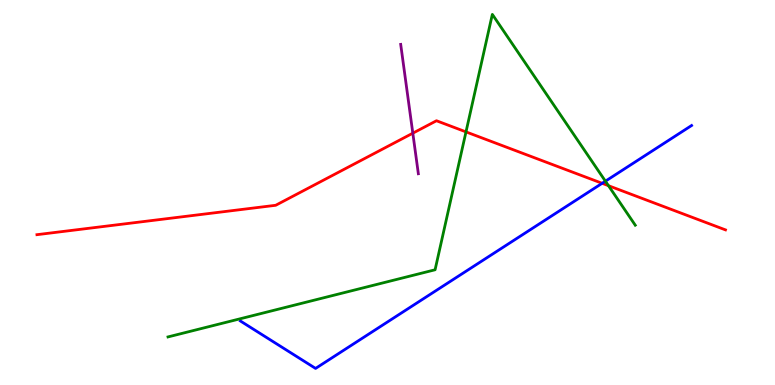[{'lines': ['blue', 'red'], 'intersections': [{'x': 7.77, 'y': 5.24}]}, {'lines': ['green', 'red'], 'intersections': [{'x': 6.01, 'y': 6.57}, {'x': 7.85, 'y': 5.18}]}, {'lines': ['purple', 'red'], 'intersections': [{'x': 5.33, 'y': 6.54}]}, {'lines': ['blue', 'green'], 'intersections': [{'x': 7.81, 'y': 5.29}]}, {'lines': ['blue', 'purple'], 'intersections': []}, {'lines': ['green', 'purple'], 'intersections': []}]